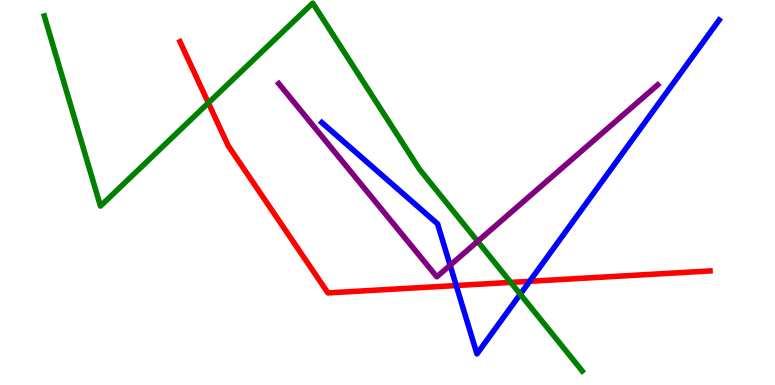[{'lines': ['blue', 'red'], 'intersections': [{'x': 5.89, 'y': 2.58}, {'x': 6.83, 'y': 2.69}]}, {'lines': ['green', 'red'], 'intersections': [{'x': 2.69, 'y': 7.33}, {'x': 6.59, 'y': 2.66}]}, {'lines': ['purple', 'red'], 'intersections': []}, {'lines': ['blue', 'green'], 'intersections': [{'x': 6.71, 'y': 2.36}]}, {'lines': ['blue', 'purple'], 'intersections': [{'x': 5.81, 'y': 3.11}]}, {'lines': ['green', 'purple'], 'intersections': [{'x': 6.16, 'y': 3.73}]}]